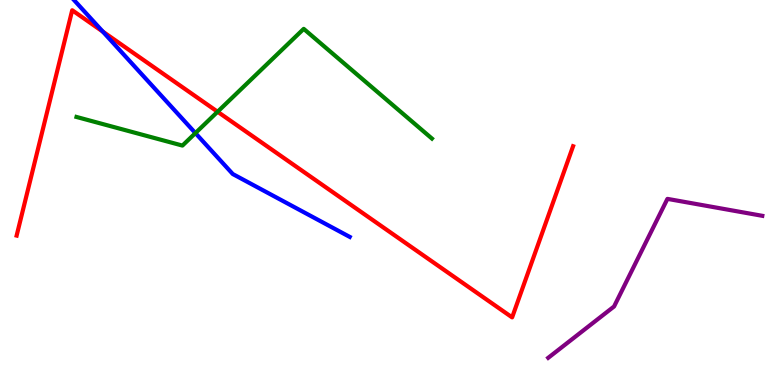[{'lines': ['blue', 'red'], 'intersections': [{'x': 1.33, 'y': 9.18}]}, {'lines': ['green', 'red'], 'intersections': [{'x': 2.81, 'y': 7.1}]}, {'lines': ['purple', 'red'], 'intersections': []}, {'lines': ['blue', 'green'], 'intersections': [{'x': 2.52, 'y': 6.54}]}, {'lines': ['blue', 'purple'], 'intersections': []}, {'lines': ['green', 'purple'], 'intersections': []}]